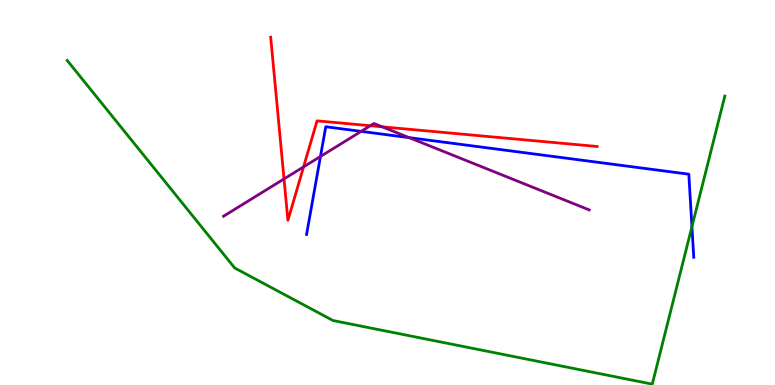[{'lines': ['blue', 'red'], 'intersections': []}, {'lines': ['green', 'red'], 'intersections': []}, {'lines': ['purple', 'red'], 'intersections': [{'x': 3.66, 'y': 5.35}, {'x': 3.92, 'y': 5.67}, {'x': 4.78, 'y': 6.73}, {'x': 4.93, 'y': 6.71}]}, {'lines': ['blue', 'green'], 'intersections': [{'x': 8.93, 'y': 4.11}]}, {'lines': ['blue', 'purple'], 'intersections': [{'x': 4.14, 'y': 5.94}, {'x': 4.66, 'y': 6.59}, {'x': 5.28, 'y': 6.43}]}, {'lines': ['green', 'purple'], 'intersections': []}]